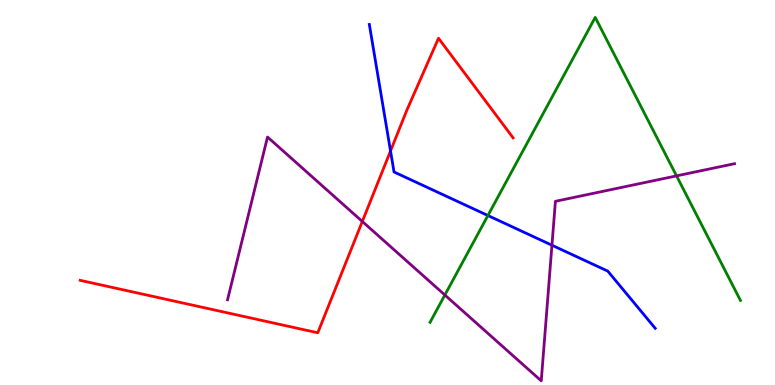[{'lines': ['blue', 'red'], 'intersections': [{'x': 5.04, 'y': 6.08}]}, {'lines': ['green', 'red'], 'intersections': []}, {'lines': ['purple', 'red'], 'intersections': [{'x': 4.68, 'y': 4.25}]}, {'lines': ['blue', 'green'], 'intersections': [{'x': 6.3, 'y': 4.4}]}, {'lines': ['blue', 'purple'], 'intersections': [{'x': 7.12, 'y': 3.63}]}, {'lines': ['green', 'purple'], 'intersections': [{'x': 5.74, 'y': 2.34}, {'x': 8.73, 'y': 5.43}]}]